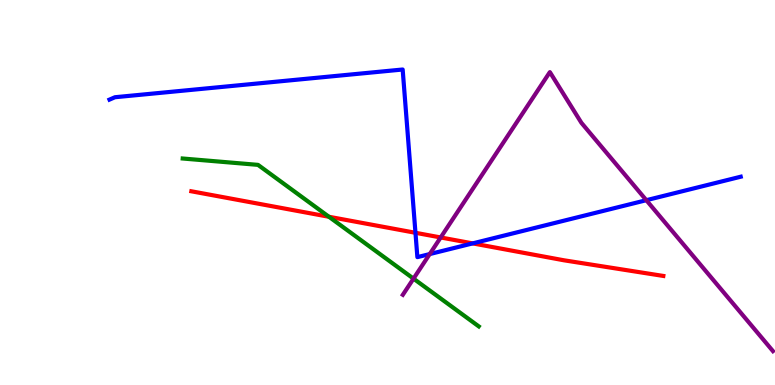[{'lines': ['blue', 'red'], 'intersections': [{'x': 5.36, 'y': 3.95}, {'x': 6.1, 'y': 3.68}]}, {'lines': ['green', 'red'], 'intersections': [{'x': 4.24, 'y': 4.37}]}, {'lines': ['purple', 'red'], 'intersections': [{'x': 5.69, 'y': 3.83}]}, {'lines': ['blue', 'green'], 'intersections': []}, {'lines': ['blue', 'purple'], 'intersections': [{'x': 5.54, 'y': 3.4}, {'x': 8.34, 'y': 4.8}]}, {'lines': ['green', 'purple'], 'intersections': [{'x': 5.34, 'y': 2.76}]}]